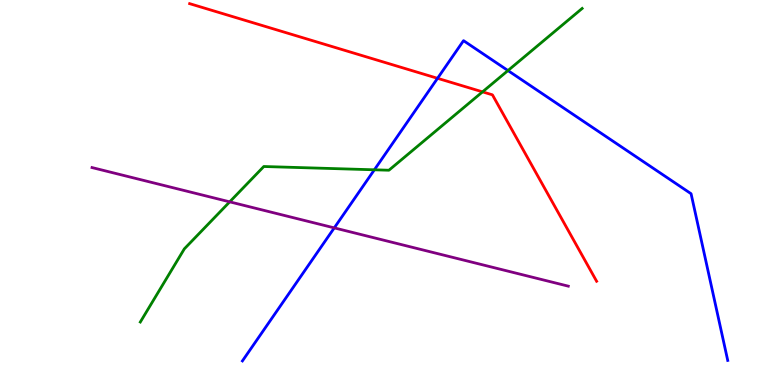[{'lines': ['blue', 'red'], 'intersections': [{'x': 5.65, 'y': 7.97}]}, {'lines': ['green', 'red'], 'intersections': [{'x': 6.23, 'y': 7.61}]}, {'lines': ['purple', 'red'], 'intersections': []}, {'lines': ['blue', 'green'], 'intersections': [{'x': 4.83, 'y': 5.59}, {'x': 6.55, 'y': 8.17}]}, {'lines': ['blue', 'purple'], 'intersections': [{'x': 4.31, 'y': 4.08}]}, {'lines': ['green', 'purple'], 'intersections': [{'x': 2.96, 'y': 4.76}]}]